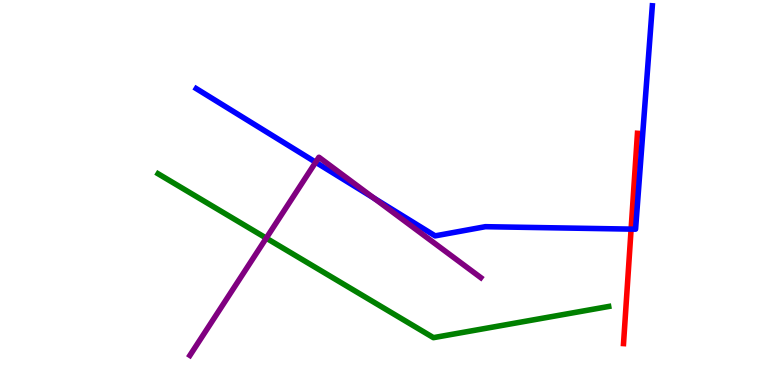[{'lines': ['blue', 'red'], 'intersections': [{'x': 8.14, 'y': 4.05}]}, {'lines': ['green', 'red'], 'intersections': []}, {'lines': ['purple', 'red'], 'intersections': []}, {'lines': ['blue', 'green'], 'intersections': []}, {'lines': ['blue', 'purple'], 'intersections': [{'x': 4.07, 'y': 5.79}, {'x': 4.82, 'y': 4.85}]}, {'lines': ['green', 'purple'], 'intersections': [{'x': 3.44, 'y': 3.81}]}]